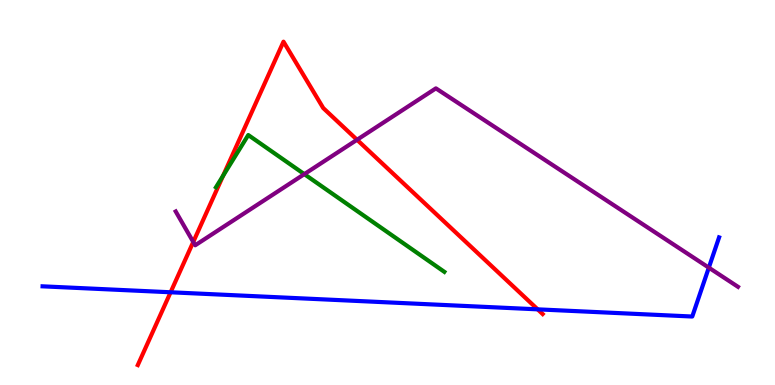[{'lines': ['blue', 'red'], 'intersections': [{'x': 2.2, 'y': 2.41}, {'x': 6.94, 'y': 1.97}]}, {'lines': ['green', 'red'], 'intersections': [{'x': 2.88, 'y': 5.44}]}, {'lines': ['purple', 'red'], 'intersections': [{'x': 2.49, 'y': 3.72}, {'x': 4.61, 'y': 6.37}]}, {'lines': ['blue', 'green'], 'intersections': []}, {'lines': ['blue', 'purple'], 'intersections': [{'x': 9.15, 'y': 3.05}]}, {'lines': ['green', 'purple'], 'intersections': [{'x': 3.93, 'y': 5.48}]}]